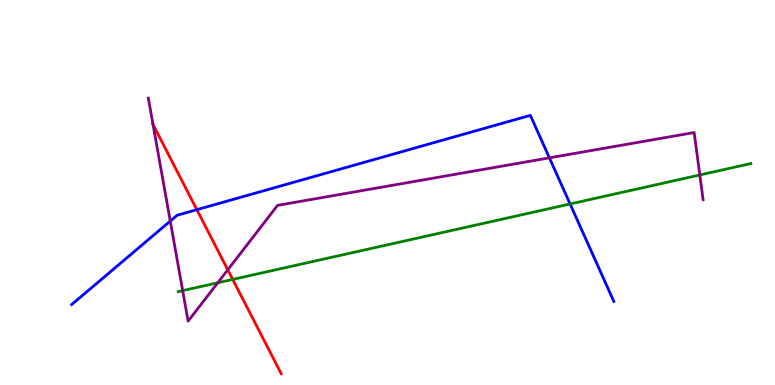[{'lines': ['blue', 'red'], 'intersections': [{'x': 2.54, 'y': 4.55}]}, {'lines': ['green', 'red'], 'intersections': [{'x': 3.0, 'y': 2.74}]}, {'lines': ['purple', 'red'], 'intersections': [{'x': 1.97, 'y': 6.76}, {'x': 2.94, 'y': 2.99}]}, {'lines': ['blue', 'green'], 'intersections': [{'x': 7.36, 'y': 4.7}]}, {'lines': ['blue', 'purple'], 'intersections': [{'x': 2.2, 'y': 4.26}, {'x': 7.09, 'y': 5.9}]}, {'lines': ['green', 'purple'], 'intersections': [{'x': 2.36, 'y': 2.45}, {'x': 2.81, 'y': 2.66}, {'x': 9.03, 'y': 5.46}]}]